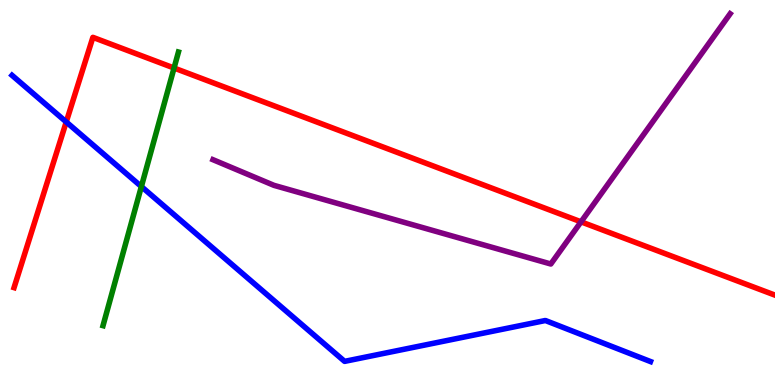[{'lines': ['blue', 'red'], 'intersections': [{'x': 0.855, 'y': 6.83}]}, {'lines': ['green', 'red'], 'intersections': [{'x': 2.25, 'y': 8.23}]}, {'lines': ['purple', 'red'], 'intersections': [{'x': 7.5, 'y': 4.24}]}, {'lines': ['blue', 'green'], 'intersections': [{'x': 1.82, 'y': 5.15}]}, {'lines': ['blue', 'purple'], 'intersections': []}, {'lines': ['green', 'purple'], 'intersections': []}]